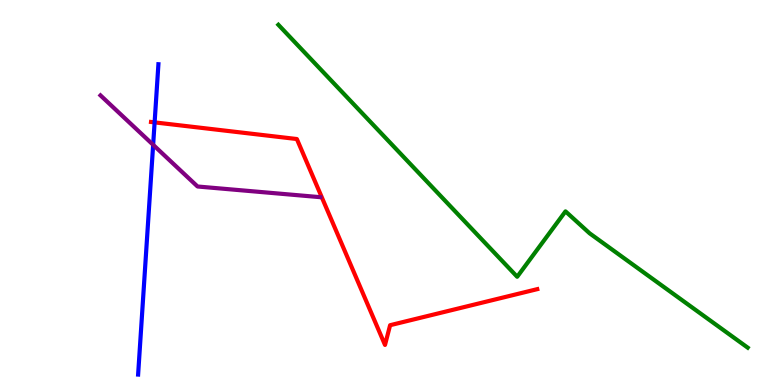[{'lines': ['blue', 'red'], 'intersections': [{'x': 2.0, 'y': 6.82}]}, {'lines': ['green', 'red'], 'intersections': []}, {'lines': ['purple', 'red'], 'intersections': []}, {'lines': ['blue', 'green'], 'intersections': []}, {'lines': ['blue', 'purple'], 'intersections': [{'x': 1.98, 'y': 6.24}]}, {'lines': ['green', 'purple'], 'intersections': []}]